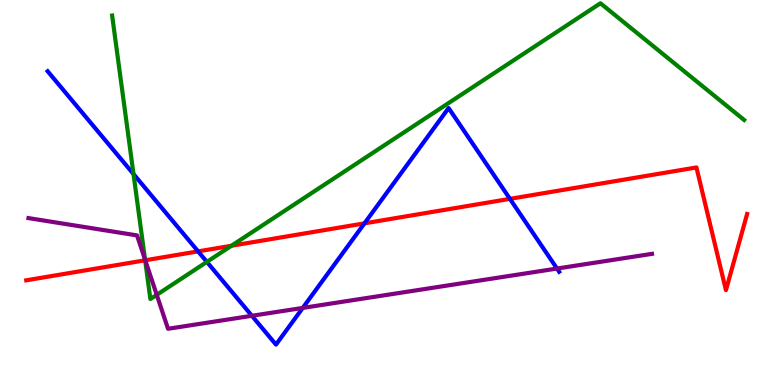[{'lines': ['blue', 'red'], 'intersections': [{'x': 2.56, 'y': 3.47}, {'x': 4.7, 'y': 4.2}, {'x': 6.58, 'y': 4.83}]}, {'lines': ['green', 'red'], 'intersections': [{'x': 1.87, 'y': 3.24}, {'x': 2.99, 'y': 3.62}]}, {'lines': ['purple', 'red'], 'intersections': [{'x': 1.87, 'y': 3.24}]}, {'lines': ['blue', 'green'], 'intersections': [{'x': 1.72, 'y': 5.48}, {'x': 2.67, 'y': 3.2}]}, {'lines': ['blue', 'purple'], 'intersections': [{'x': 3.25, 'y': 1.8}, {'x': 3.91, 'y': 2.0}, {'x': 7.19, 'y': 3.02}]}, {'lines': ['green', 'purple'], 'intersections': [{'x': 1.87, 'y': 3.26}, {'x': 2.02, 'y': 2.34}]}]